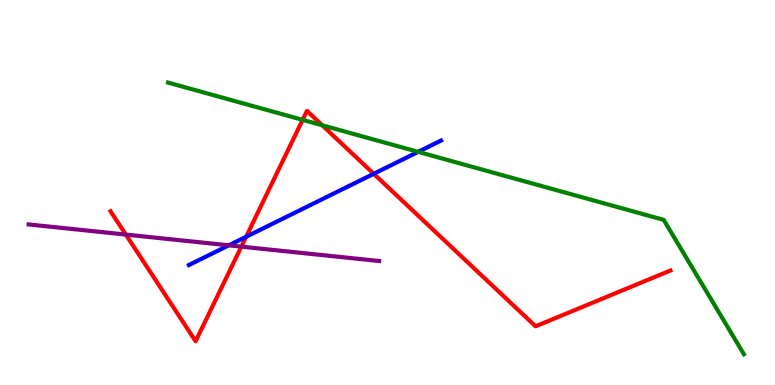[{'lines': ['blue', 'red'], 'intersections': [{'x': 3.18, 'y': 3.85}, {'x': 4.82, 'y': 5.49}]}, {'lines': ['green', 'red'], 'intersections': [{'x': 3.91, 'y': 6.89}, {'x': 4.16, 'y': 6.75}]}, {'lines': ['purple', 'red'], 'intersections': [{'x': 1.62, 'y': 3.91}, {'x': 3.11, 'y': 3.59}]}, {'lines': ['blue', 'green'], 'intersections': [{'x': 5.4, 'y': 6.06}]}, {'lines': ['blue', 'purple'], 'intersections': [{'x': 2.95, 'y': 3.63}]}, {'lines': ['green', 'purple'], 'intersections': []}]